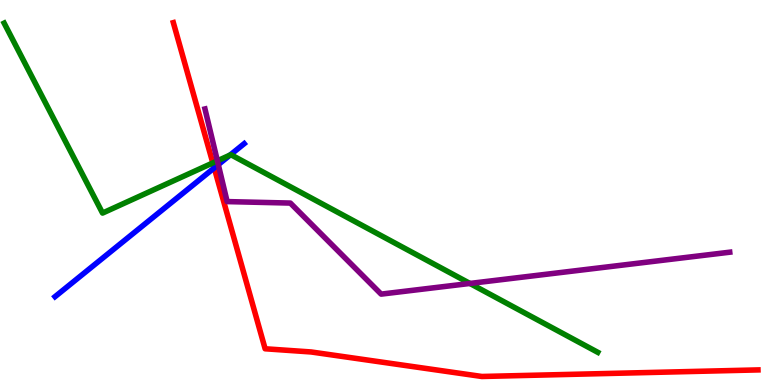[{'lines': ['blue', 'red'], 'intersections': [{'x': 2.76, 'y': 5.64}]}, {'lines': ['green', 'red'], 'intersections': [{'x': 2.75, 'y': 5.77}]}, {'lines': ['purple', 'red'], 'intersections': []}, {'lines': ['blue', 'green'], 'intersections': [{'x': 2.97, 'y': 5.97}]}, {'lines': ['blue', 'purple'], 'intersections': [{'x': 2.82, 'y': 5.72}]}, {'lines': ['green', 'purple'], 'intersections': [{'x': 2.8, 'y': 5.82}, {'x': 6.06, 'y': 2.64}]}]